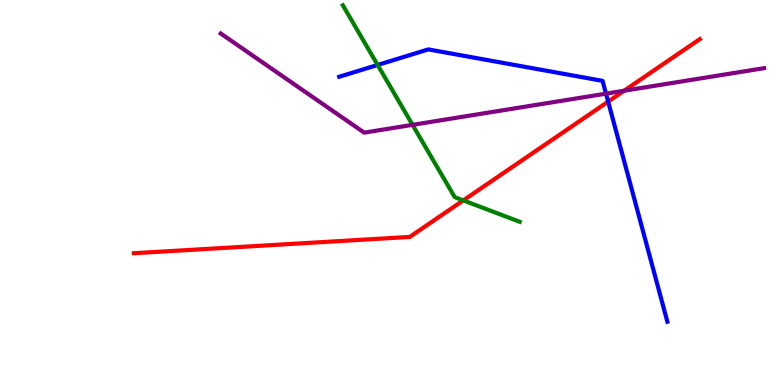[{'lines': ['blue', 'red'], 'intersections': [{'x': 7.85, 'y': 7.36}]}, {'lines': ['green', 'red'], 'intersections': [{'x': 5.98, 'y': 4.79}]}, {'lines': ['purple', 'red'], 'intersections': [{'x': 8.05, 'y': 7.64}]}, {'lines': ['blue', 'green'], 'intersections': [{'x': 4.87, 'y': 8.31}]}, {'lines': ['blue', 'purple'], 'intersections': [{'x': 7.82, 'y': 7.57}]}, {'lines': ['green', 'purple'], 'intersections': [{'x': 5.32, 'y': 6.76}]}]